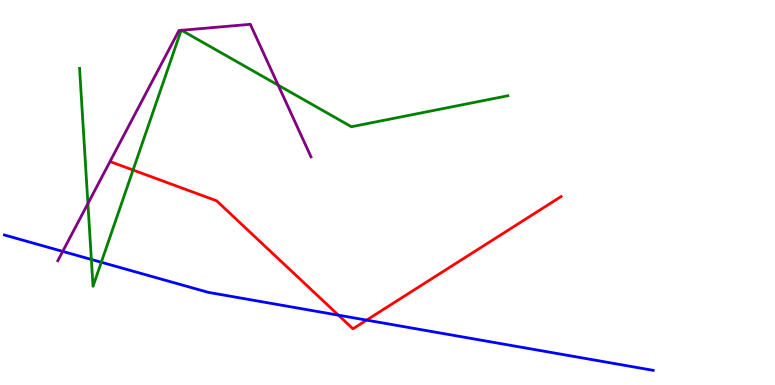[{'lines': ['blue', 'red'], 'intersections': [{'x': 4.37, 'y': 1.81}, {'x': 4.73, 'y': 1.69}]}, {'lines': ['green', 'red'], 'intersections': [{'x': 1.72, 'y': 5.58}]}, {'lines': ['purple', 'red'], 'intersections': []}, {'lines': ['blue', 'green'], 'intersections': [{'x': 1.18, 'y': 3.26}, {'x': 1.31, 'y': 3.19}]}, {'lines': ['blue', 'purple'], 'intersections': [{'x': 0.809, 'y': 3.47}]}, {'lines': ['green', 'purple'], 'intersections': [{'x': 1.13, 'y': 4.71}, {'x': 2.34, 'y': 9.21}, {'x': 2.34, 'y': 9.21}, {'x': 3.59, 'y': 7.79}]}]